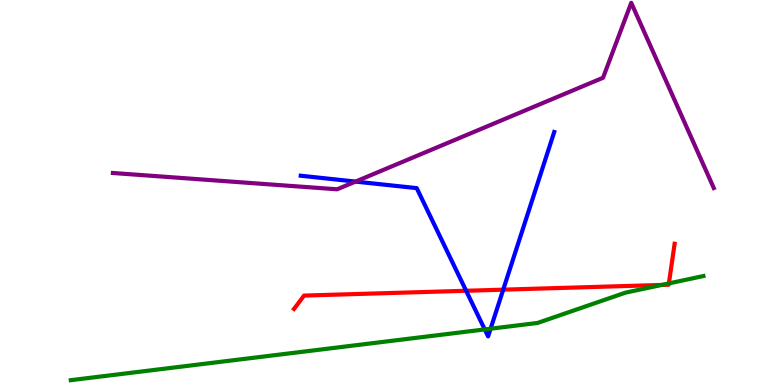[{'lines': ['blue', 'red'], 'intersections': [{'x': 6.01, 'y': 2.45}, {'x': 6.49, 'y': 2.48}]}, {'lines': ['green', 'red'], 'intersections': [{'x': 8.54, 'y': 2.6}, {'x': 8.63, 'y': 2.64}]}, {'lines': ['purple', 'red'], 'intersections': []}, {'lines': ['blue', 'green'], 'intersections': [{'x': 6.25, 'y': 1.44}, {'x': 6.33, 'y': 1.46}]}, {'lines': ['blue', 'purple'], 'intersections': [{'x': 4.59, 'y': 5.28}]}, {'lines': ['green', 'purple'], 'intersections': []}]